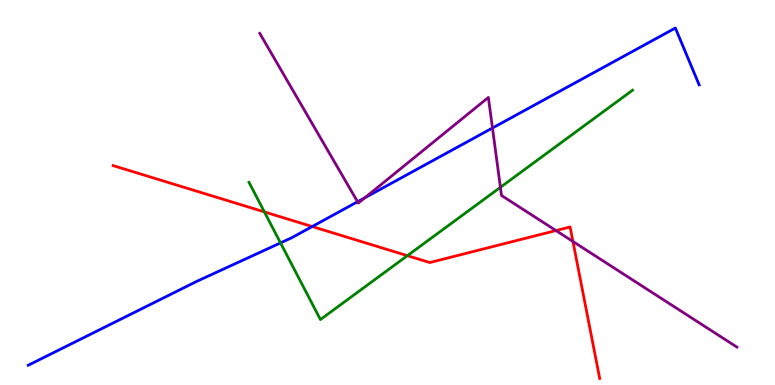[{'lines': ['blue', 'red'], 'intersections': [{'x': 4.03, 'y': 4.12}]}, {'lines': ['green', 'red'], 'intersections': [{'x': 3.41, 'y': 4.5}, {'x': 5.26, 'y': 3.36}]}, {'lines': ['purple', 'red'], 'intersections': [{'x': 7.17, 'y': 4.01}, {'x': 7.39, 'y': 3.73}]}, {'lines': ['blue', 'green'], 'intersections': [{'x': 3.62, 'y': 3.69}]}, {'lines': ['blue', 'purple'], 'intersections': [{'x': 4.61, 'y': 4.76}, {'x': 4.71, 'y': 4.86}, {'x': 6.35, 'y': 6.68}]}, {'lines': ['green', 'purple'], 'intersections': [{'x': 6.46, 'y': 5.14}]}]